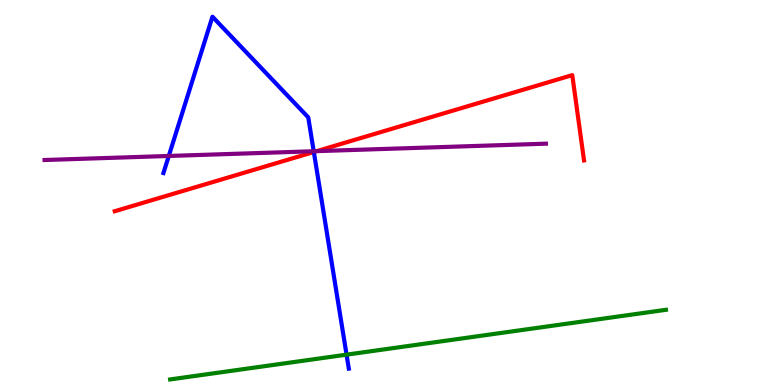[{'lines': ['blue', 'red'], 'intersections': [{'x': 4.05, 'y': 6.05}]}, {'lines': ['green', 'red'], 'intersections': []}, {'lines': ['purple', 'red'], 'intersections': [{'x': 4.09, 'y': 6.07}]}, {'lines': ['blue', 'green'], 'intersections': [{'x': 4.47, 'y': 0.788}]}, {'lines': ['blue', 'purple'], 'intersections': [{'x': 2.18, 'y': 5.95}, {'x': 4.05, 'y': 6.07}]}, {'lines': ['green', 'purple'], 'intersections': []}]